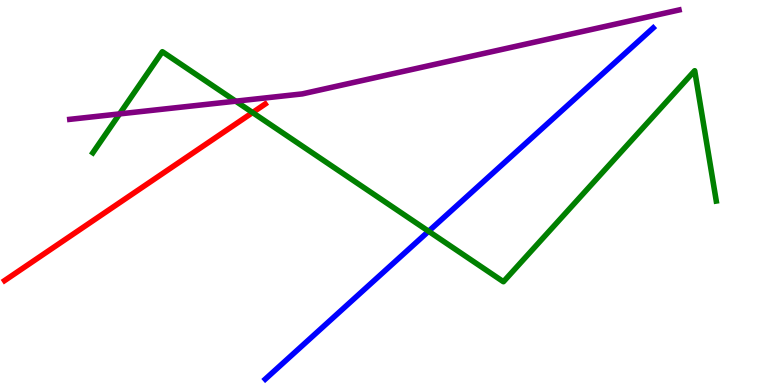[{'lines': ['blue', 'red'], 'intersections': []}, {'lines': ['green', 'red'], 'intersections': [{'x': 3.26, 'y': 7.08}]}, {'lines': ['purple', 'red'], 'intersections': []}, {'lines': ['blue', 'green'], 'intersections': [{'x': 5.53, 'y': 3.99}]}, {'lines': ['blue', 'purple'], 'intersections': []}, {'lines': ['green', 'purple'], 'intersections': [{'x': 1.54, 'y': 7.04}, {'x': 3.04, 'y': 7.37}]}]